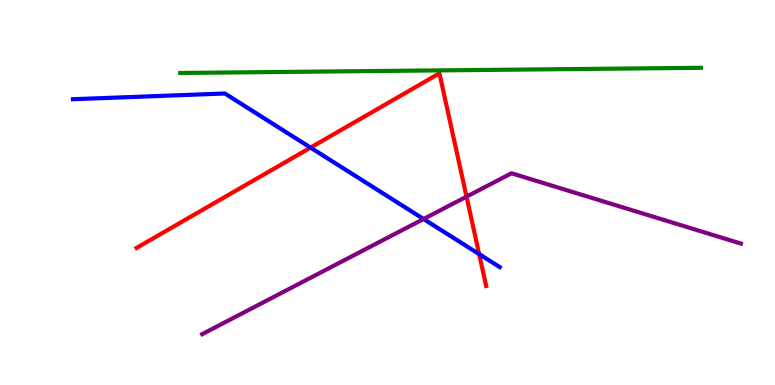[{'lines': ['blue', 'red'], 'intersections': [{'x': 4.01, 'y': 6.17}, {'x': 6.18, 'y': 3.4}]}, {'lines': ['green', 'red'], 'intersections': []}, {'lines': ['purple', 'red'], 'intersections': [{'x': 6.02, 'y': 4.89}]}, {'lines': ['blue', 'green'], 'intersections': []}, {'lines': ['blue', 'purple'], 'intersections': [{'x': 5.47, 'y': 4.31}]}, {'lines': ['green', 'purple'], 'intersections': []}]